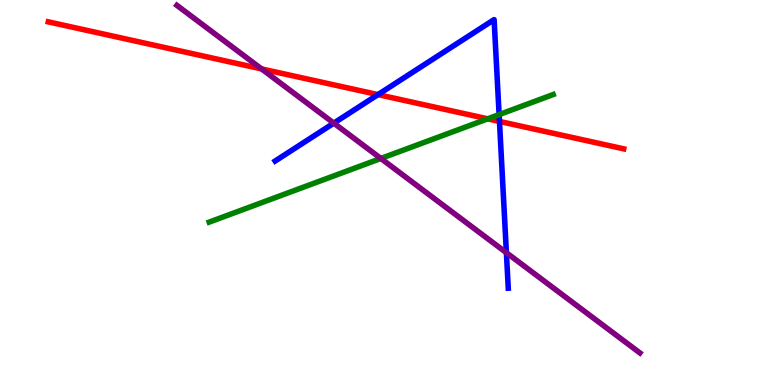[{'lines': ['blue', 'red'], 'intersections': [{'x': 4.88, 'y': 7.54}, {'x': 6.44, 'y': 6.85}]}, {'lines': ['green', 'red'], 'intersections': [{'x': 6.29, 'y': 6.91}]}, {'lines': ['purple', 'red'], 'intersections': [{'x': 3.38, 'y': 8.21}]}, {'lines': ['blue', 'green'], 'intersections': [{'x': 6.44, 'y': 7.02}]}, {'lines': ['blue', 'purple'], 'intersections': [{'x': 4.31, 'y': 6.8}, {'x': 6.53, 'y': 3.44}]}, {'lines': ['green', 'purple'], 'intersections': [{'x': 4.91, 'y': 5.88}]}]